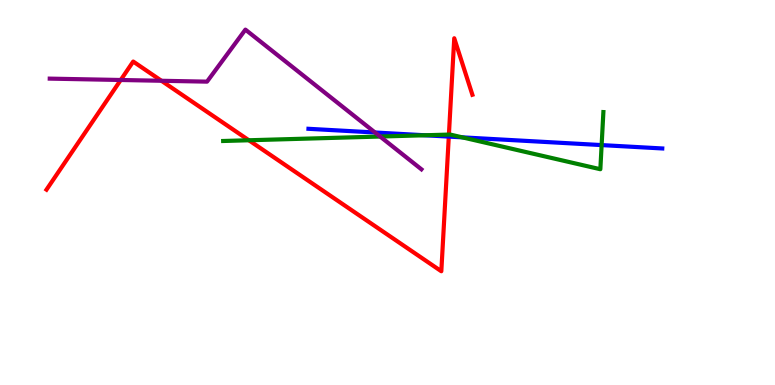[{'lines': ['blue', 'red'], 'intersections': [{'x': 5.79, 'y': 6.45}]}, {'lines': ['green', 'red'], 'intersections': [{'x': 3.21, 'y': 6.36}, {'x': 5.79, 'y': 6.5}]}, {'lines': ['purple', 'red'], 'intersections': [{'x': 1.56, 'y': 7.92}, {'x': 2.08, 'y': 7.9}]}, {'lines': ['blue', 'green'], 'intersections': [{'x': 5.48, 'y': 6.49}, {'x': 5.96, 'y': 6.43}, {'x': 7.76, 'y': 6.23}]}, {'lines': ['blue', 'purple'], 'intersections': [{'x': 4.84, 'y': 6.56}]}, {'lines': ['green', 'purple'], 'intersections': [{'x': 4.9, 'y': 6.45}]}]